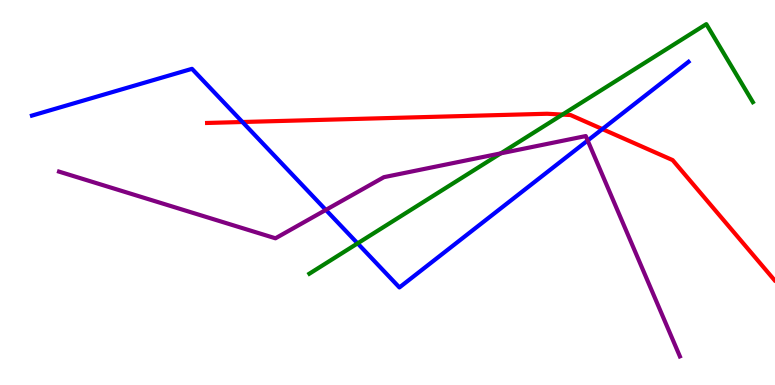[{'lines': ['blue', 'red'], 'intersections': [{'x': 3.13, 'y': 6.83}, {'x': 7.77, 'y': 6.65}]}, {'lines': ['green', 'red'], 'intersections': [{'x': 7.26, 'y': 7.02}]}, {'lines': ['purple', 'red'], 'intersections': []}, {'lines': ['blue', 'green'], 'intersections': [{'x': 4.61, 'y': 3.68}]}, {'lines': ['blue', 'purple'], 'intersections': [{'x': 4.2, 'y': 4.55}, {'x': 7.58, 'y': 6.35}]}, {'lines': ['green', 'purple'], 'intersections': [{'x': 6.46, 'y': 6.02}]}]